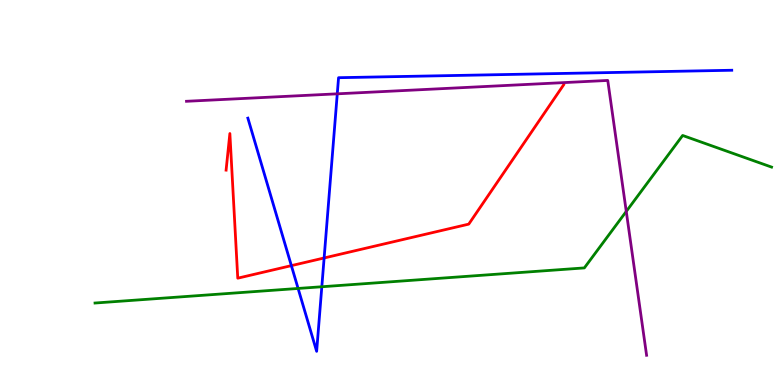[{'lines': ['blue', 'red'], 'intersections': [{'x': 3.76, 'y': 3.1}, {'x': 4.18, 'y': 3.3}]}, {'lines': ['green', 'red'], 'intersections': []}, {'lines': ['purple', 'red'], 'intersections': []}, {'lines': ['blue', 'green'], 'intersections': [{'x': 3.85, 'y': 2.51}, {'x': 4.15, 'y': 2.55}]}, {'lines': ['blue', 'purple'], 'intersections': [{'x': 4.35, 'y': 7.56}]}, {'lines': ['green', 'purple'], 'intersections': [{'x': 8.08, 'y': 4.51}]}]